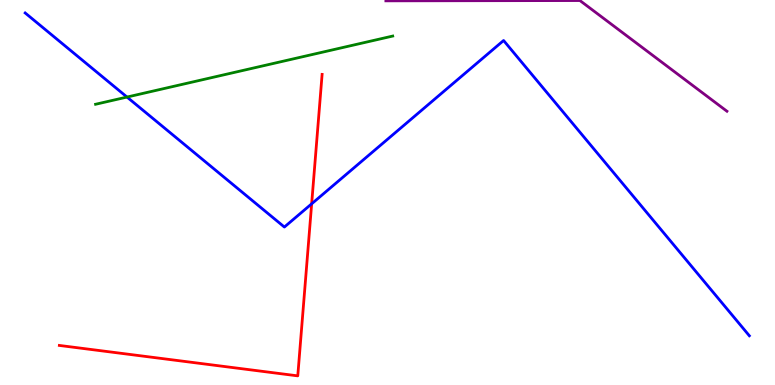[{'lines': ['blue', 'red'], 'intersections': [{'x': 4.02, 'y': 4.71}]}, {'lines': ['green', 'red'], 'intersections': []}, {'lines': ['purple', 'red'], 'intersections': []}, {'lines': ['blue', 'green'], 'intersections': [{'x': 1.64, 'y': 7.48}]}, {'lines': ['blue', 'purple'], 'intersections': []}, {'lines': ['green', 'purple'], 'intersections': []}]